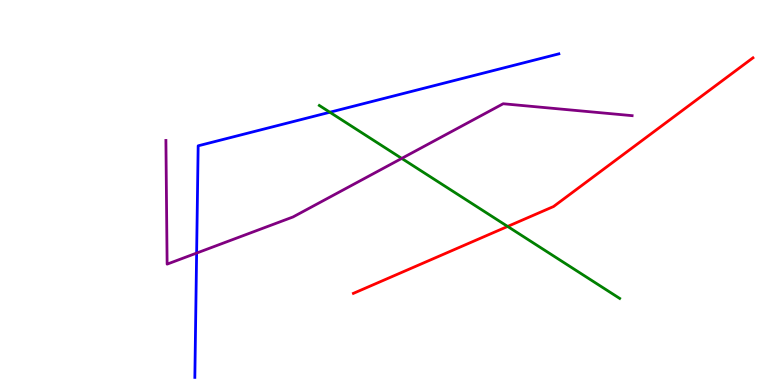[{'lines': ['blue', 'red'], 'intersections': []}, {'lines': ['green', 'red'], 'intersections': [{'x': 6.55, 'y': 4.12}]}, {'lines': ['purple', 'red'], 'intersections': []}, {'lines': ['blue', 'green'], 'intersections': [{'x': 4.26, 'y': 7.08}]}, {'lines': ['blue', 'purple'], 'intersections': [{'x': 2.54, 'y': 3.43}]}, {'lines': ['green', 'purple'], 'intersections': [{'x': 5.18, 'y': 5.89}]}]